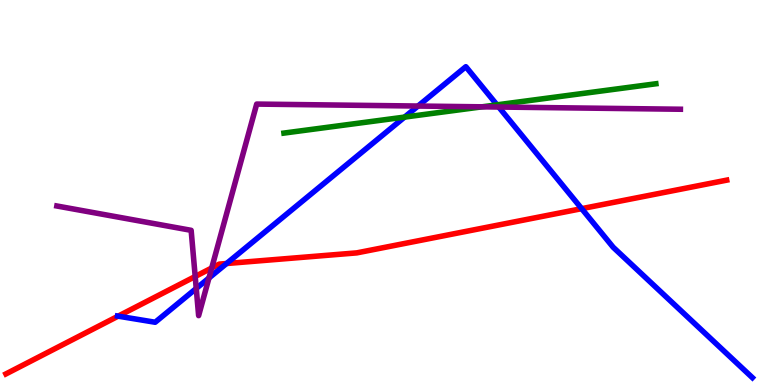[{'lines': ['blue', 'red'], 'intersections': [{'x': 1.52, 'y': 1.79}, {'x': 2.92, 'y': 3.16}, {'x': 7.51, 'y': 4.58}]}, {'lines': ['green', 'red'], 'intersections': []}, {'lines': ['purple', 'red'], 'intersections': [{'x': 2.52, 'y': 2.82}, {'x': 2.73, 'y': 3.04}]}, {'lines': ['blue', 'green'], 'intersections': [{'x': 5.22, 'y': 6.96}, {'x': 6.41, 'y': 7.28}]}, {'lines': ['blue', 'purple'], 'intersections': [{'x': 2.53, 'y': 2.51}, {'x': 2.7, 'y': 2.78}, {'x': 5.39, 'y': 7.25}, {'x': 6.44, 'y': 7.22}]}, {'lines': ['green', 'purple'], 'intersections': [{'x': 6.22, 'y': 7.23}]}]